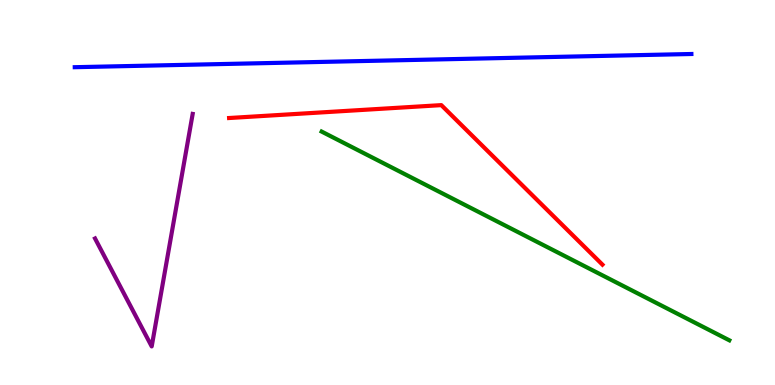[{'lines': ['blue', 'red'], 'intersections': []}, {'lines': ['green', 'red'], 'intersections': []}, {'lines': ['purple', 'red'], 'intersections': []}, {'lines': ['blue', 'green'], 'intersections': []}, {'lines': ['blue', 'purple'], 'intersections': []}, {'lines': ['green', 'purple'], 'intersections': []}]